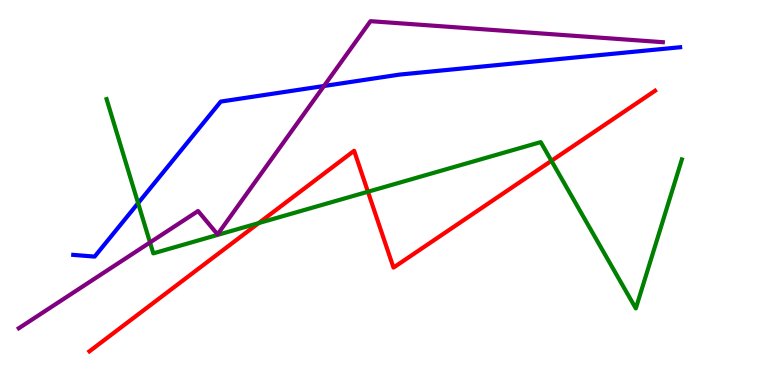[{'lines': ['blue', 'red'], 'intersections': []}, {'lines': ['green', 'red'], 'intersections': [{'x': 3.34, 'y': 4.2}, {'x': 4.75, 'y': 5.02}, {'x': 7.12, 'y': 5.82}]}, {'lines': ['purple', 'red'], 'intersections': []}, {'lines': ['blue', 'green'], 'intersections': [{'x': 1.78, 'y': 4.72}]}, {'lines': ['blue', 'purple'], 'intersections': [{'x': 4.18, 'y': 7.77}]}, {'lines': ['green', 'purple'], 'intersections': [{'x': 1.94, 'y': 3.7}]}]